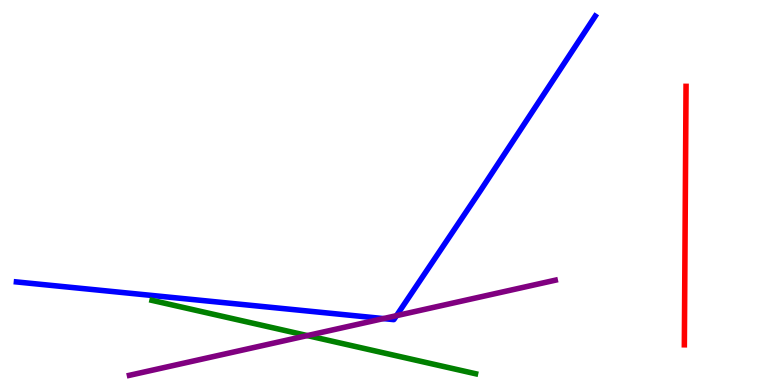[{'lines': ['blue', 'red'], 'intersections': []}, {'lines': ['green', 'red'], 'intersections': []}, {'lines': ['purple', 'red'], 'intersections': []}, {'lines': ['blue', 'green'], 'intersections': []}, {'lines': ['blue', 'purple'], 'intersections': [{'x': 4.95, 'y': 1.73}, {'x': 5.12, 'y': 1.8}]}, {'lines': ['green', 'purple'], 'intersections': [{'x': 3.97, 'y': 1.28}]}]